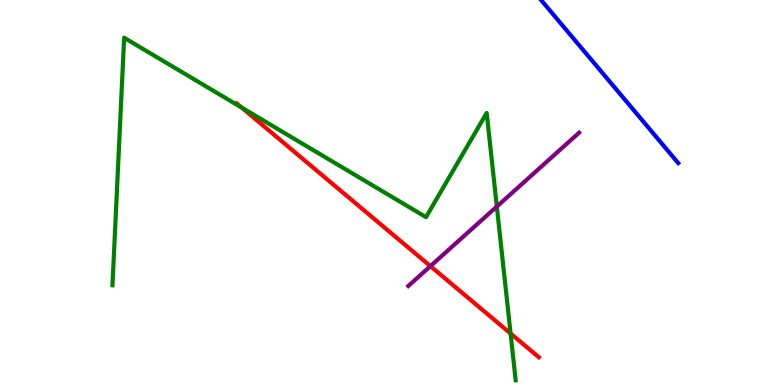[{'lines': ['blue', 'red'], 'intersections': []}, {'lines': ['green', 'red'], 'intersections': [{'x': 3.12, 'y': 7.2}, {'x': 6.59, 'y': 1.34}]}, {'lines': ['purple', 'red'], 'intersections': [{'x': 5.55, 'y': 3.09}]}, {'lines': ['blue', 'green'], 'intersections': []}, {'lines': ['blue', 'purple'], 'intersections': []}, {'lines': ['green', 'purple'], 'intersections': [{'x': 6.41, 'y': 4.64}]}]